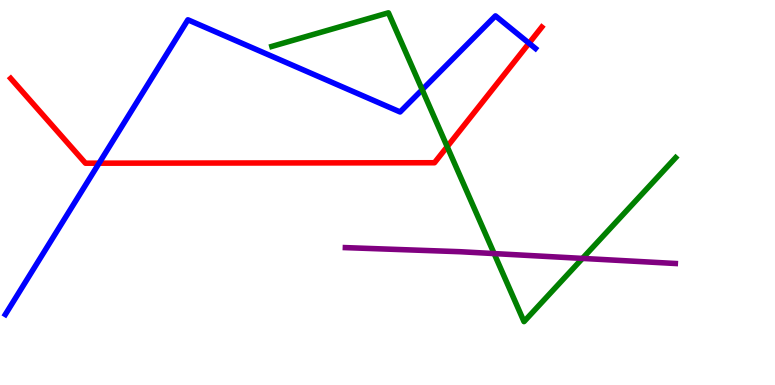[{'lines': ['blue', 'red'], 'intersections': [{'x': 1.28, 'y': 5.76}, {'x': 6.83, 'y': 8.88}]}, {'lines': ['green', 'red'], 'intersections': [{'x': 5.77, 'y': 6.19}]}, {'lines': ['purple', 'red'], 'intersections': []}, {'lines': ['blue', 'green'], 'intersections': [{'x': 5.45, 'y': 7.67}]}, {'lines': ['blue', 'purple'], 'intersections': []}, {'lines': ['green', 'purple'], 'intersections': [{'x': 6.38, 'y': 3.41}, {'x': 7.52, 'y': 3.29}]}]